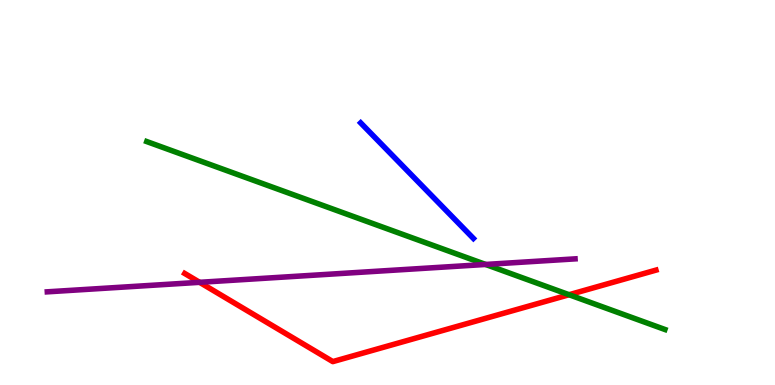[{'lines': ['blue', 'red'], 'intersections': []}, {'lines': ['green', 'red'], 'intersections': [{'x': 7.34, 'y': 2.34}]}, {'lines': ['purple', 'red'], 'intersections': [{'x': 2.58, 'y': 2.67}]}, {'lines': ['blue', 'green'], 'intersections': []}, {'lines': ['blue', 'purple'], 'intersections': []}, {'lines': ['green', 'purple'], 'intersections': [{'x': 6.27, 'y': 3.13}]}]